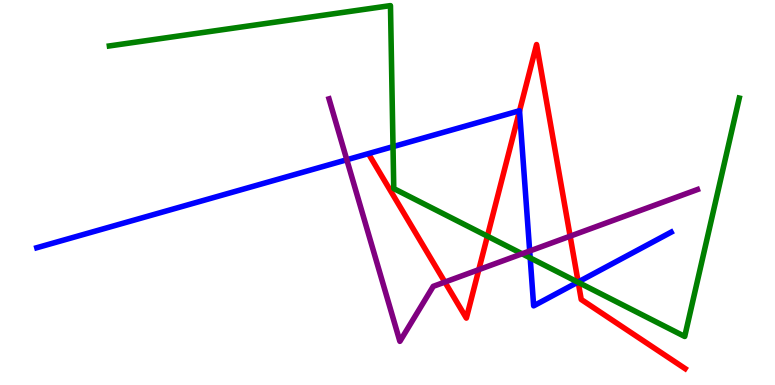[{'lines': ['blue', 'red'], 'intersections': [{'x': 6.7, 'y': 7.12}, {'x': 7.46, 'y': 2.68}]}, {'lines': ['green', 'red'], 'intersections': [{'x': 6.29, 'y': 3.87}, {'x': 7.46, 'y': 2.67}]}, {'lines': ['purple', 'red'], 'intersections': [{'x': 5.74, 'y': 2.67}, {'x': 6.18, 'y': 3.0}, {'x': 7.36, 'y': 3.87}]}, {'lines': ['blue', 'green'], 'intersections': [{'x': 5.07, 'y': 6.19}, {'x': 6.84, 'y': 3.3}, {'x': 7.46, 'y': 2.67}]}, {'lines': ['blue', 'purple'], 'intersections': [{'x': 4.47, 'y': 5.85}, {'x': 6.83, 'y': 3.48}]}, {'lines': ['green', 'purple'], 'intersections': [{'x': 6.74, 'y': 3.41}]}]